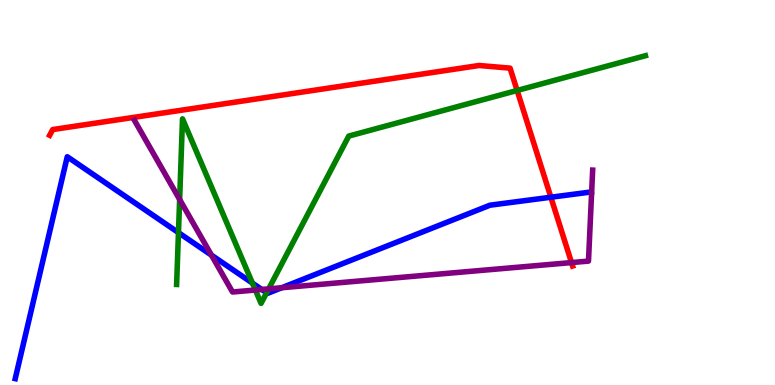[{'lines': ['blue', 'red'], 'intersections': [{'x': 7.11, 'y': 4.88}]}, {'lines': ['green', 'red'], 'intersections': [{'x': 6.67, 'y': 7.65}]}, {'lines': ['purple', 'red'], 'intersections': [{'x': 7.37, 'y': 3.18}]}, {'lines': ['blue', 'green'], 'intersections': [{'x': 2.3, 'y': 3.96}, {'x': 3.26, 'y': 2.65}, {'x': 3.44, 'y': 2.4}]}, {'lines': ['blue', 'purple'], 'intersections': [{'x': 2.73, 'y': 3.37}, {'x': 3.38, 'y': 2.48}, {'x': 3.64, 'y': 2.53}]}, {'lines': ['green', 'purple'], 'intersections': [{'x': 2.32, 'y': 4.82}, {'x': 3.3, 'y': 2.47}, {'x': 3.47, 'y': 2.5}]}]